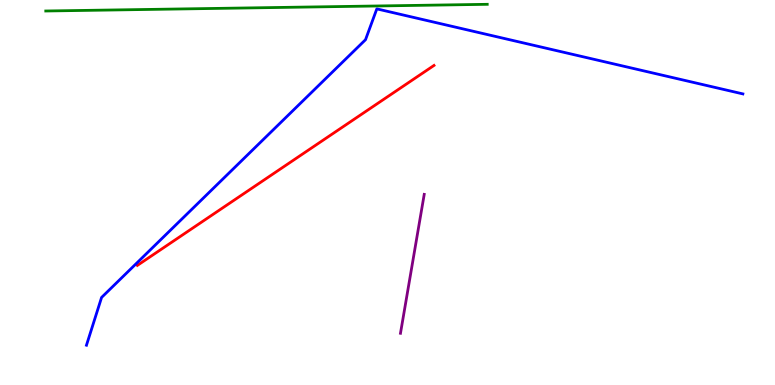[{'lines': ['blue', 'red'], 'intersections': []}, {'lines': ['green', 'red'], 'intersections': []}, {'lines': ['purple', 'red'], 'intersections': []}, {'lines': ['blue', 'green'], 'intersections': []}, {'lines': ['blue', 'purple'], 'intersections': []}, {'lines': ['green', 'purple'], 'intersections': []}]